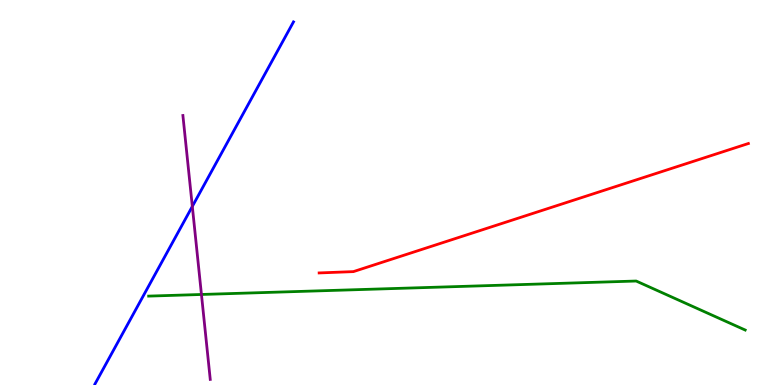[{'lines': ['blue', 'red'], 'intersections': []}, {'lines': ['green', 'red'], 'intersections': []}, {'lines': ['purple', 'red'], 'intersections': []}, {'lines': ['blue', 'green'], 'intersections': []}, {'lines': ['blue', 'purple'], 'intersections': [{'x': 2.48, 'y': 4.64}]}, {'lines': ['green', 'purple'], 'intersections': [{'x': 2.6, 'y': 2.35}]}]